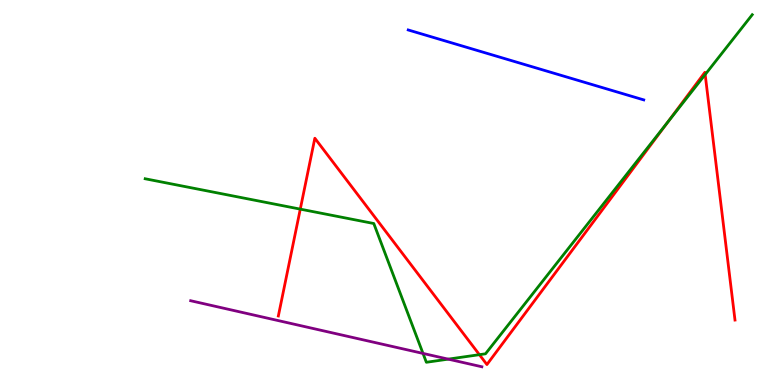[{'lines': ['blue', 'red'], 'intersections': []}, {'lines': ['green', 'red'], 'intersections': [{'x': 3.87, 'y': 4.57}, {'x': 6.19, 'y': 0.788}, {'x': 8.61, 'y': 6.82}, {'x': 9.1, 'y': 8.06}]}, {'lines': ['purple', 'red'], 'intersections': []}, {'lines': ['blue', 'green'], 'intersections': []}, {'lines': ['blue', 'purple'], 'intersections': []}, {'lines': ['green', 'purple'], 'intersections': [{'x': 5.46, 'y': 0.82}, {'x': 5.78, 'y': 0.672}]}]